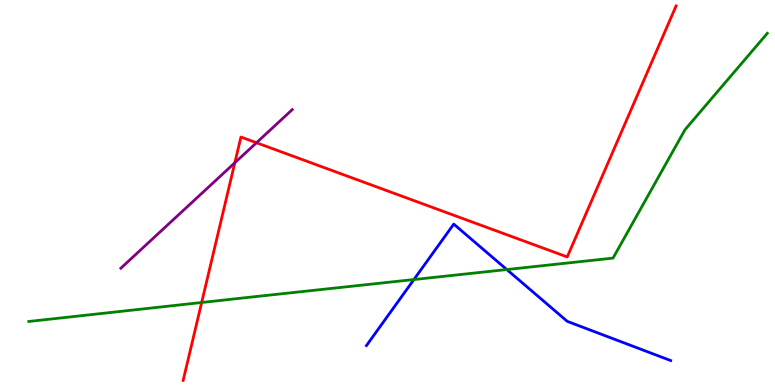[{'lines': ['blue', 'red'], 'intersections': []}, {'lines': ['green', 'red'], 'intersections': [{'x': 2.6, 'y': 2.14}]}, {'lines': ['purple', 'red'], 'intersections': [{'x': 3.03, 'y': 5.77}, {'x': 3.31, 'y': 6.29}]}, {'lines': ['blue', 'green'], 'intersections': [{'x': 5.34, 'y': 2.74}, {'x': 6.54, 'y': 3.0}]}, {'lines': ['blue', 'purple'], 'intersections': []}, {'lines': ['green', 'purple'], 'intersections': []}]